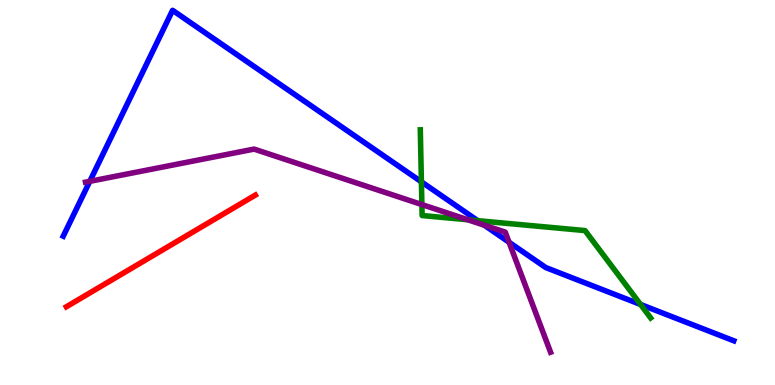[{'lines': ['blue', 'red'], 'intersections': []}, {'lines': ['green', 'red'], 'intersections': []}, {'lines': ['purple', 'red'], 'intersections': []}, {'lines': ['blue', 'green'], 'intersections': [{'x': 5.44, 'y': 5.28}, {'x': 6.16, 'y': 4.27}, {'x': 8.27, 'y': 2.09}]}, {'lines': ['blue', 'purple'], 'intersections': [{'x': 1.16, 'y': 5.29}, {'x': 6.25, 'y': 4.15}, {'x': 6.57, 'y': 3.71}]}, {'lines': ['green', 'purple'], 'intersections': [{'x': 5.44, 'y': 4.69}, {'x': 6.04, 'y': 4.29}]}]